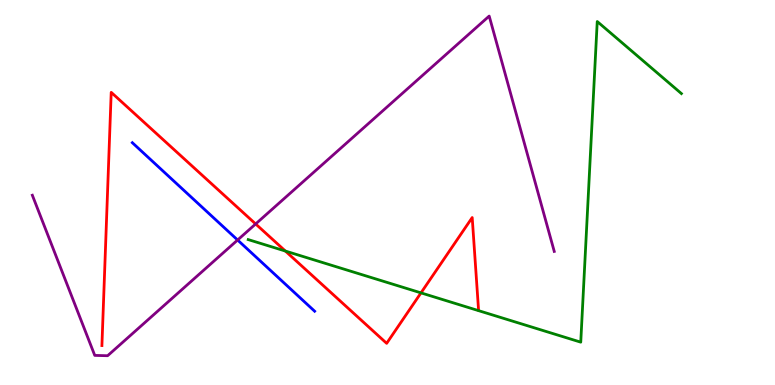[{'lines': ['blue', 'red'], 'intersections': []}, {'lines': ['green', 'red'], 'intersections': [{'x': 3.68, 'y': 3.48}, {'x': 5.43, 'y': 2.39}]}, {'lines': ['purple', 'red'], 'intersections': [{'x': 3.3, 'y': 4.18}]}, {'lines': ['blue', 'green'], 'intersections': []}, {'lines': ['blue', 'purple'], 'intersections': [{'x': 3.07, 'y': 3.77}]}, {'lines': ['green', 'purple'], 'intersections': []}]